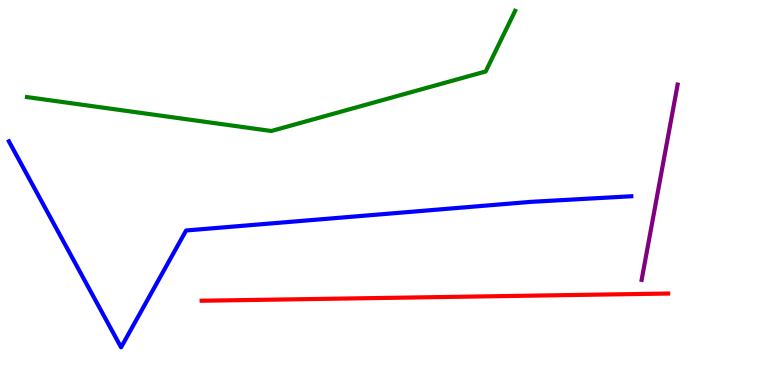[{'lines': ['blue', 'red'], 'intersections': []}, {'lines': ['green', 'red'], 'intersections': []}, {'lines': ['purple', 'red'], 'intersections': []}, {'lines': ['blue', 'green'], 'intersections': []}, {'lines': ['blue', 'purple'], 'intersections': []}, {'lines': ['green', 'purple'], 'intersections': []}]